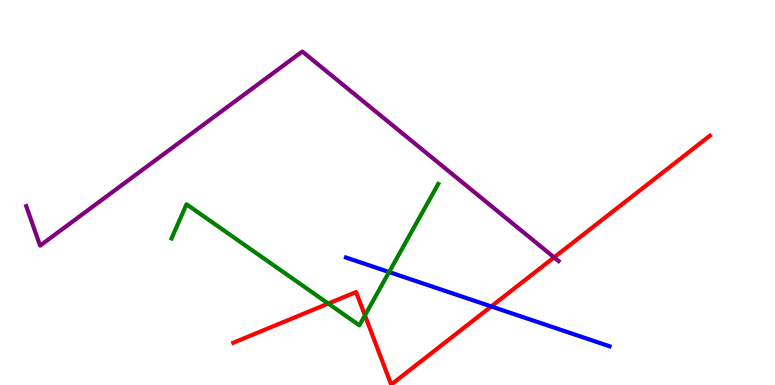[{'lines': ['blue', 'red'], 'intersections': [{'x': 6.34, 'y': 2.04}]}, {'lines': ['green', 'red'], 'intersections': [{'x': 4.24, 'y': 2.12}, {'x': 4.71, 'y': 1.81}]}, {'lines': ['purple', 'red'], 'intersections': [{'x': 7.15, 'y': 3.31}]}, {'lines': ['blue', 'green'], 'intersections': [{'x': 5.02, 'y': 2.93}]}, {'lines': ['blue', 'purple'], 'intersections': []}, {'lines': ['green', 'purple'], 'intersections': []}]